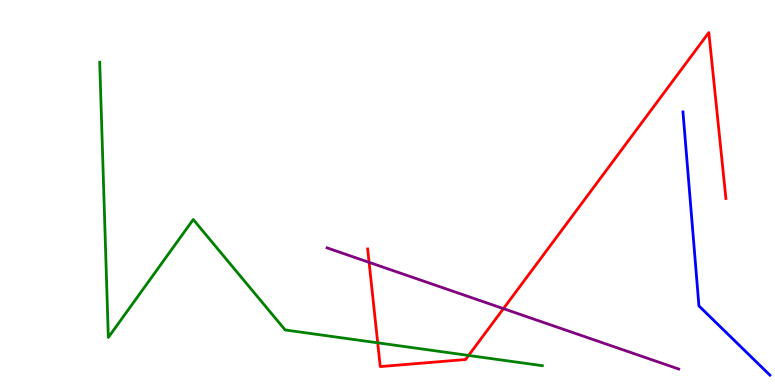[{'lines': ['blue', 'red'], 'intersections': []}, {'lines': ['green', 'red'], 'intersections': [{'x': 4.87, 'y': 1.1}, {'x': 6.05, 'y': 0.768}]}, {'lines': ['purple', 'red'], 'intersections': [{'x': 4.76, 'y': 3.19}, {'x': 6.5, 'y': 1.98}]}, {'lines': ['blue', 'green'], 'intersections': []}, {'lines': ['blue', 'purple'], 'intersections': []}, {'lines': ['green', 'purple'], 'intersections': []}]